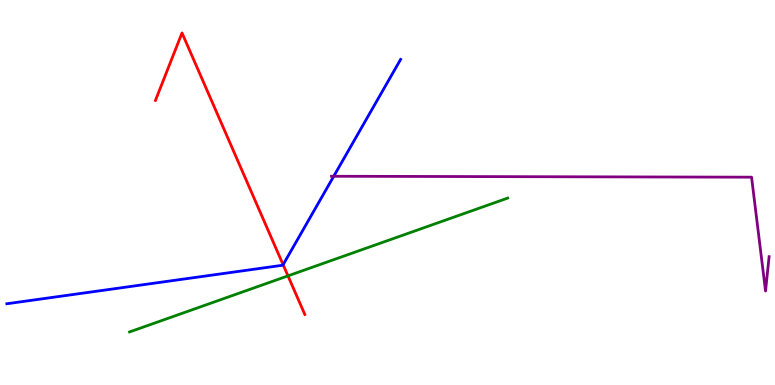[{'lines': ['blue', 'red'], 'intersections': [{'x': 3.65, 'y': 3.12}]}, {'lines': ['green', 'red'], 'intersections': [{'x': 3.72, 'y': 2.83}]}, {'lines': ['purple', 'red'], 'intersections': []}, {'lines': ['blue', 'green'], 'intersections': []}, {'lines': ['blue', 'purple'], 'intersections': [{'x': 4.31, 'y': 5.42}]}, {'lines': ['green', 'purple'], 'intersections': []}]